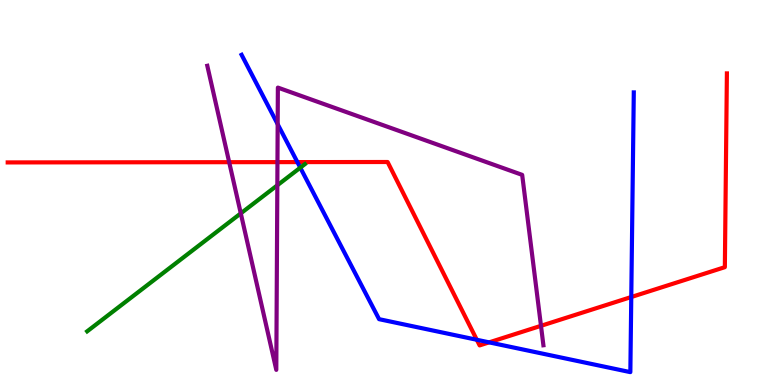[{'lines': ['blue', 'red'], 'intersections': [{'x': 3.84, 'y': 5.79}, {'x': 6.15, 'y': 1.17}, {'x': 6.31, 'y': 1.11}, {'x': 8.15, 'y': 2.29}]}, {'lines': ['green', 'red'], 'intersections': []}, {'lines': ['purple', 'red'], 'intersections': [{'x': 2.96, 'y': 5.79}, {'x': 3.58, 'y': 5.79}, {'x': 6.98, 'y': 1.54}]}, {'lines': ['blue', 'green'], 'intersections': [{'x': 3.87, 'y': 5.64}]}, {'lines': ['blue', 'purple'], 'intersections': [{'x': 3.58, 'y': 6.77}]}, {'lines': ['green', 'purple'], 'intersections': [{'x': 3.11, 'y': 4.46}, {'x': 3.58, 'y': 5.19}]}]